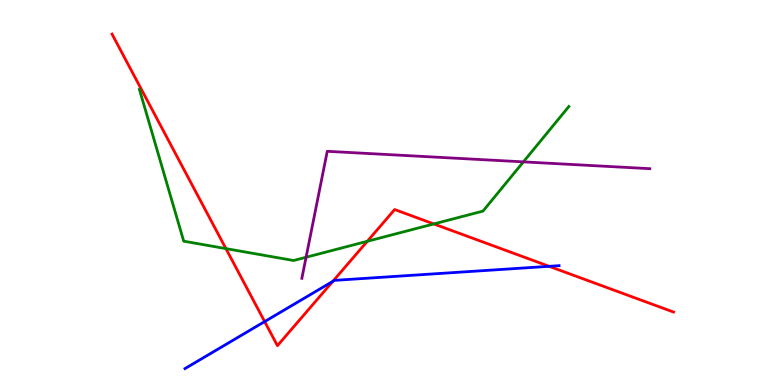[{'lines': ['blue', 'red'], 'intersections': [{'x': 3.41, 'y': 1.65}, {'x': 4.29, 'y': 2.69}, {'x': 7.09, 'y': 3.08}]}, {'lines': ['green', 'red'], 'intersections': [{'x': 2.92, 'y': 3.54}, {'x': 4.74, 'y': 3.73}, {'x': 5.6, 'y': 4.18}]}, {'lines': ['purple', 'red'], 'intersections': []}, {'lines': ['blue', 'green'], 'intersections': []}, {'lines': ['blue', 'purple'], 'intersections': []}, {'lines': ['green', 'purple'], 'intersections': [{'x': 3.95, 'y': 3.32}, {'x': 6.75, 'y': 5.8}]}]